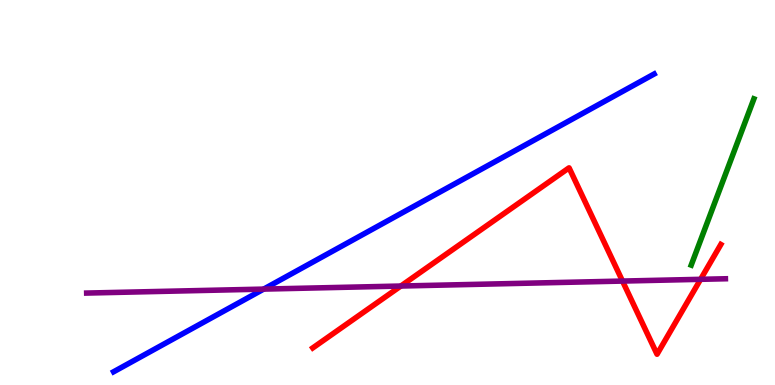[{'lines': ['blue', 'red'], 'intersections': []}, {'lines': ['green', 'red'], 'intersections': []}, {'lines': ['purple', 'red'], 'intersections': [{'x': 5.17, 'y': 2.57}, {'x': 8.03, 'y': 2.7}, {'x': 9.04, 'y': 2.74}]}, {'lines': ['blue', 'green'], 'intersections': []}, {'lines': ['blue', 'purple'], 'intersections': [{'x': 3.4, 'y': 2.49}]}, {'lines': ['green', 'purple'], 'intersections': []}]